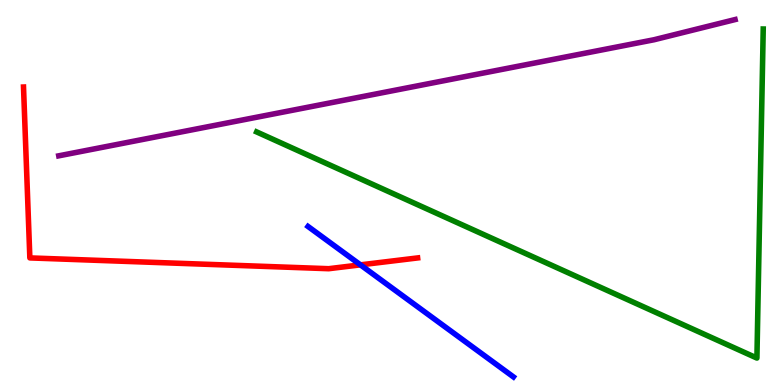[{'lines': ['blue', 'red'], 'intersections': [{'x': 4.65, 'y': 3.12}]}, {'lines': ['green', 'red'], 'intersections': []}, {'lines': ['purple', 'red'], 'intersections': []}, {'lines': ['blue', 'green'], 'intersections': []}, {'lines': ['blue', 'purple'], 'intersections': []}, {'lines': ['green', 'purple'], 'intersections': []}]